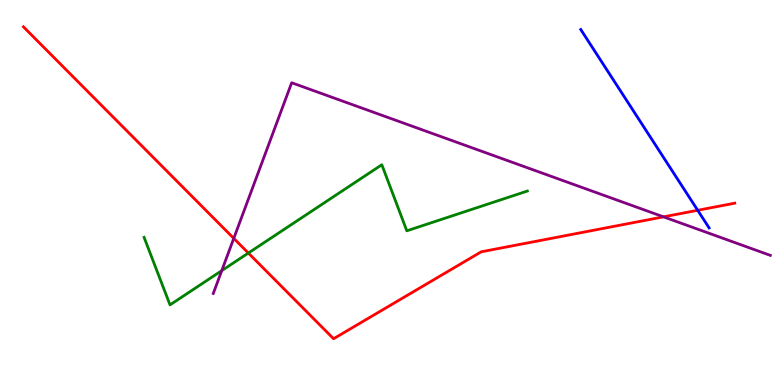[{'lines': ['blue', 'red'], 'intersections': [{'x': 9.0, 'y': 4.54}]}, {'lines': ['green', 'red'], 'intersections': [{'x': 3.2, 'y': 3.43}]}, {'lines': ['purple', 'red'], 'intersections': [{'x': 3.02, 'y': 3.81}, {'x': 8.56, 'y': 4.37}]}, {'lines': ['blue', 'green'], 'intersections': []}, {'lines': ['blue', 'purple'], 'intersections': []}, {'lines': ['green', 'purple'], 'intersections': [{'x': 2.86, 'y': 2.97}]}]